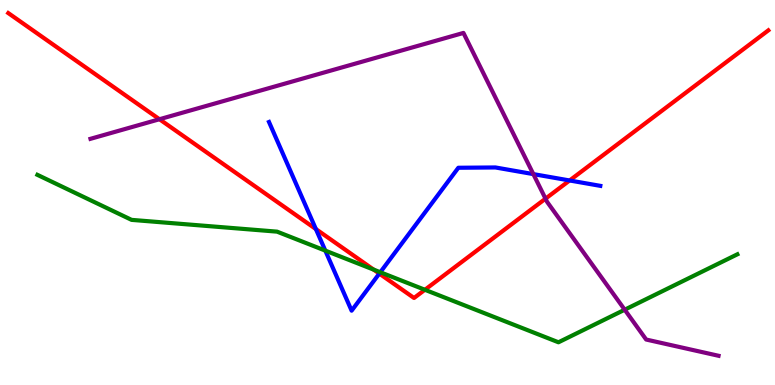[{'lines': ['blue', 'red'], 'intersections': [{'x': 4.08, 'y': 4.05}, {'x': 4.89, 'y': 2.89}, {'x': 7.35, 'y': 5.31}]}, {'lines': ['green', 'red'], 'intersections': [{'x': 4.82, 'y': 3.0}, {'x': 5.48, 'y': 2.47}]}, {'lines': ['purple', 'red'], 'intersections': [{'x': 2.06, 'y': 6.9}, {'x': 7.04, 'y': 4.84}]}, {'lines': ['blue', 'green'], 'intersections': [{'x': 4.2, 'y': 3.49}, {'x': 4.91, 'y': 2.93}]}, {'lines': ['blue', 'purple'], 'intersections': [{'x': 6.88, 'y': 5.48}]}, {'lines': ['green', 'purple'], 'intersections': [{'x': 8.06, 'y': 1.96}]}]